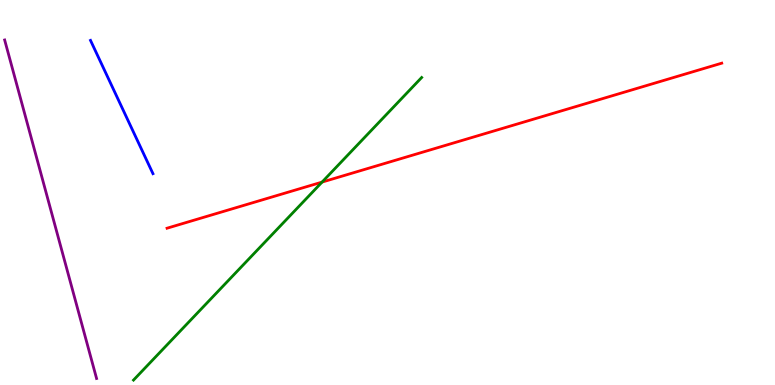[{'lines': ['blue', 'red'], 'intersections': []}, {'lines': ['green', 'red'], 'intersections': [{'x': 4.16, 'y': 5.27}]}, {'lines': ['purple', 'red'], 'intersections': []}, {'lines': ['blue', 'green'], 'intersections': []}, {'lines': ['blue', 'purple'], 'intersections': []}, {'lines': ['green', 'purple'], 'intersections': []}]